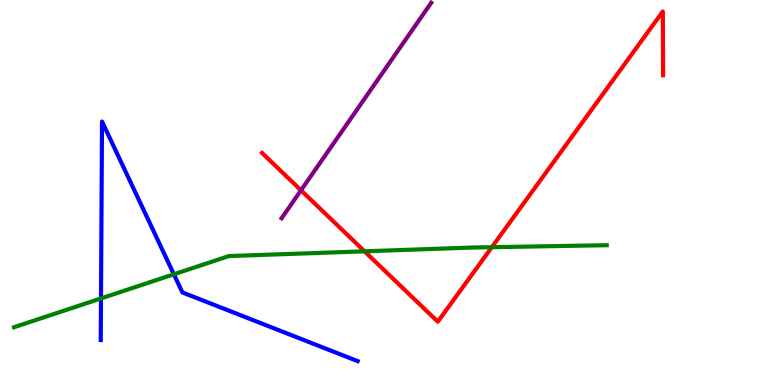[{'lines': ['blue', 'red'], 'intersections': []}, {'lines': ['green', 'red'], 'intersections': [{'x': 4.7, 'y': 3.47}, {'x': 6.35, 'y': 3.58}]}, {'lines': ['purple', 'red'], 'intersections': [{'x': 3.88, 'y': 5.06}]}, {'lines': ['blue', 'green'], 'intersections': [{'x': 1.3, 'y': 2.25}, {'x': 2.24, 'y': 2.88}]}, {'lines': ['blue', 'purple'], 'intersections': []}, {'lines': ['green', 'purple'], 'intersections': []}]